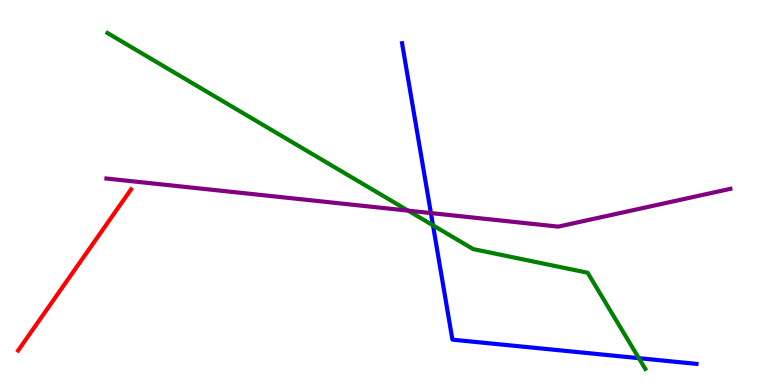[{'lines': ['blue', 'red'], 'intersections': []}, {'lines': ['green', 'red'], 'intersections': []}, {'lines': ['purple', 'red'], 'intersections': []}, {'lines': ['blue', 'green'], 'intersections': [{'x': 5.59, 'y': 4.15}, {'x': 8.24, 'y': 0.697}]}, {'lines': ['blue', 'purple'], 'intersections': [{'x': 5.56, 'y': 4.47}]}, {'lines': ['green', 'purple'], 'intersections': [{'x': 5.27, 'y': 4.53}]}]